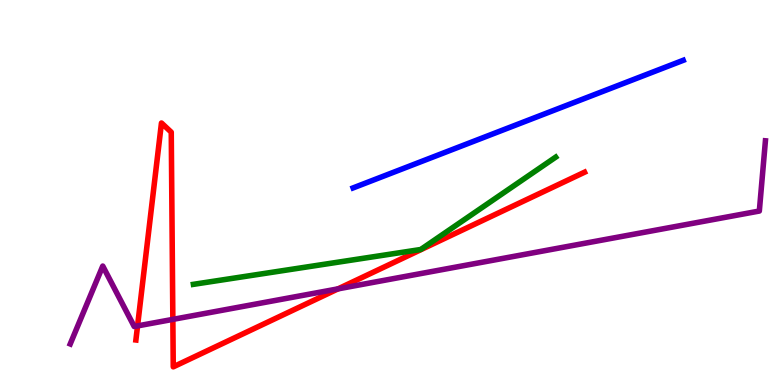[{'lines': ['blue', 'red'], 'intersections': []}, {'lines': ['green', 'red'], 'intersections': []}, {'lines': ['purple', 'red'], 'intersections': [{'x': 1.78, 'y': 1.54}, {'x': 2.23, 'y': 1.7}, {'x': 4.36, 'y': 2.5}]}, {'lines': ['blue', 'green'], 'intersections': []}, {'lines': ['blue', 'purple'], 'intersections': []}, {'lines': ['green', 'purple'], 'intersections': []}]